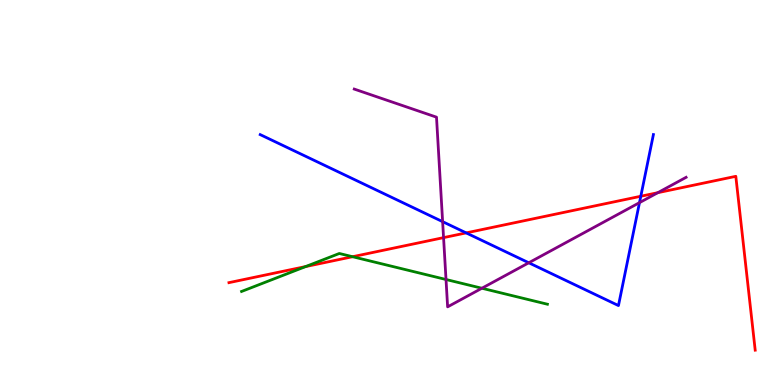[{'lines': ['blue', 'red'], 'intersections': [{'x': 6.01, 'y': 3.95}, {'x': 8.27, 'y': 4.9}]}, {'lines': ['green', 'red'], 'intersections': [{'x': 3.94, 'y': 3.08}, {'x': 4.55, 'y': 3.33}]}, {'lines': ['purple', 'red'], 'intersections': [{'x': 5.72, 'y': 3.83}, {'x': 8.49, 'y': 5.0}]}, {'lines': ['blue', 'green'], 'intersections': []}, {'lines': ['blue', 'purple'], 'intersections': [{'x': 5.71, 'y': 4.24}, {'x': 6.82, 'y': 3.17}, {'x': 8.25, 'y': 4.74}]}, {'lines': ['green', 'purple'], 'intersections': [{'x': 5.76, 'y': 2.74}, {'x': 6.22, 'y': 2.51}]}]